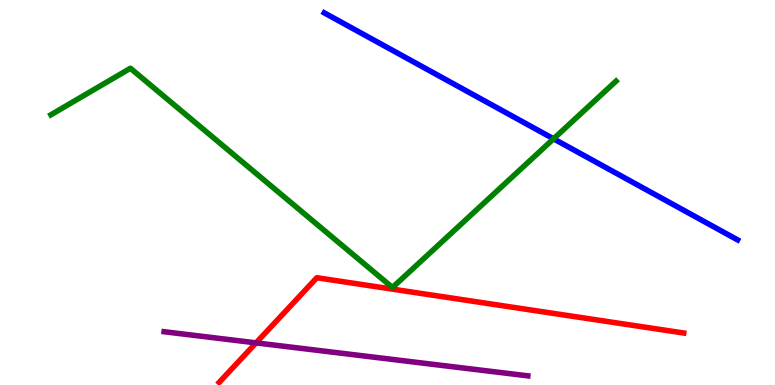[{'lines': ['blue', 'red'], 'intersections': []}, {'lines': ['green', 'red'], 'intersections': []}, {'lines': ['purple', 'red'], 'intersections': [{'x': 3.3, 'y': 1.09}]}, {'lines': ['blue', 'green'], 'intersections': [{'x': 7.14, 'y': 6.39}]}, {'lines': ['blue', 'purple'], 'intersections': []}, {'lines': ['green', 'purple'], 'intersections': []}]